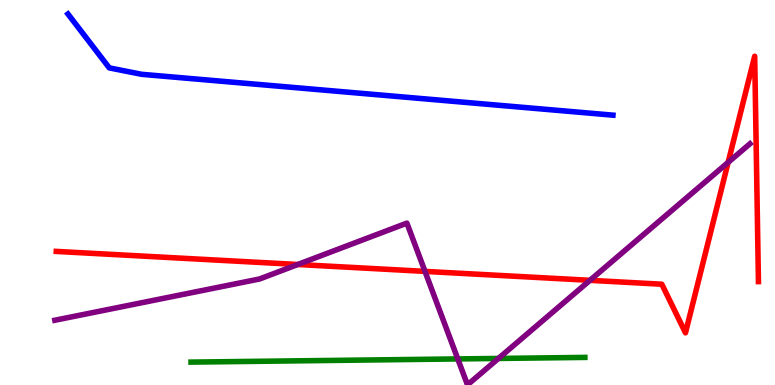[{'lines': ['blue', 'red'], 'intersections': []}, {'lines': ['green', 'red'], 'intersections': []}, {'lines': ['purple', 'red'], 'intersections': [{'x': 3.84, 'y': 3.13}, {'x': 5.48, 'y': 2.95}, {'x': 7.61, 'y': 2.72}, {'x': 9.4, 'y': 5.78}]}, {'lines': ['blue', 'green'], 'intersections': []}, {'lines': ['blue', 'purple'], 'intersections': []}, {'lines': ['green', 'purple'], 'intersections': [{'x': 5.91, 'y': 0.677}, {'x': 6.43, 'y': 0.69}]}]